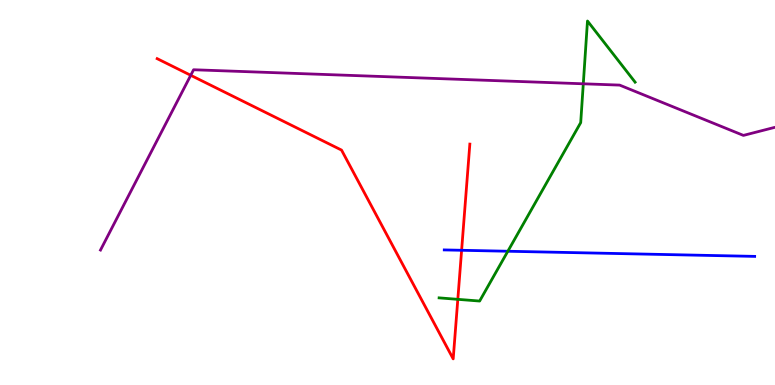[{'lines': ['blue', 'red'], 'intersections': [{'x': 5.96, 'y': 3.5}]}, {'lines': ['green', 'red'], 'intersections': [{'x': 5.91, 'y': 2.23}]}, {'lines': ['purple', 'red'], 'intersections': [{'x': 2.46, 'y': 8.04}]}, {'lines': ['blue', 'green'], 'intersections': [{'x': 6.55, 'y': 3.47}]}, {'lines': ['blue', 'purple'], 'intersections': []}, {'lines': ['green', 'purple'], 'intersections': [{'x': 7.53, 'y': 7.82}]}]